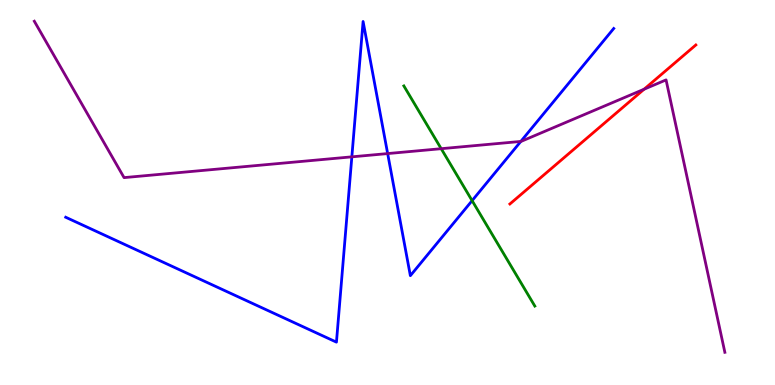[{'lines': ['blue', 'red'], 'intersections': []}, {'lines': ['green', 'red'], 'intersections': []}, {'lines': ['purple', 'red'], 'intersections': [{'x': 8.31, 'y': 7.68}]}, {'lines': ['blue', 'green'], 'intersections': [{'x': 6.09, 'y': 4.79}]}, {'lines': ['blue', 'purple'], 'intersections': [{'x': 4.54, 'y': 5.93}, {'x': 5.0, 'y': 6.01}, {'x': 6.72, 'y': 6.33}]}, {'lines': ['green', 'purple'], 'intersections': [{'x': 5.69, 'y': 6.14}]}]